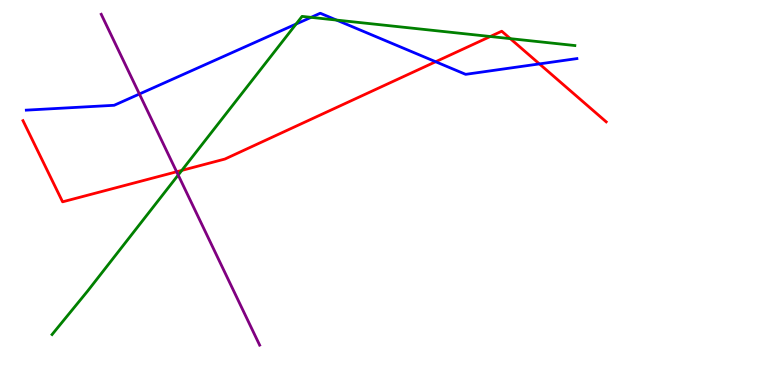[{'lines': ['blue', 'red'], 'intersections': [{'x': 5.62, 'y': 8.4}, {'x': 6.96, 'y': 8.34}]}, {'lines': ['green', 'red'], 'intersections': [{'x': 2.35, 'y': 5.57}, {'x': 6.33, 'y': 9.05}, {'x': 6.58, 'y': 9.0}]}, {'lines': ['purple', 'red'], 'intersections': [{'x': 2.28, 'y': 5.54}]}, {'lines': ['blue', 'green'], 'intersections': [{'x': 3.82, 'y': 9.38}, {'x': 4.01, 'y': 9.55}, {'x': 4.34, 'y': 9.48}]}, {'lines': ['blue', 'purple'], 'intersections': [{'x': 1.8, 'y': 7.56}]}, {'lines': ['green', 'purple'], 'intersections': [{'x': 2.3, 'y': 5.45}]}]